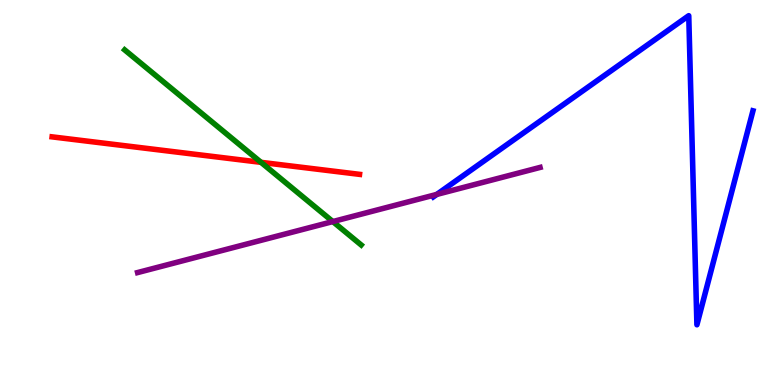[{'lines': ['blue', 'red'], 'intersections': []}, {'lines': ['green', 'red'], 'intersections': [{'x': 3.37, 'y': 5.78}]}, {'lines': ['purple', 'red'], 'intersections': []}, {'lines': ['blue', 'green'], 'intersections': []}, {'lines': ['blue', 'purple'], 'intersections': [{'x': 5.64, 'y': 4.95}]}, {'lines': ['green', 'purple'], 'intersections': [{'x': 4.29, 'y': 4.25}]}]